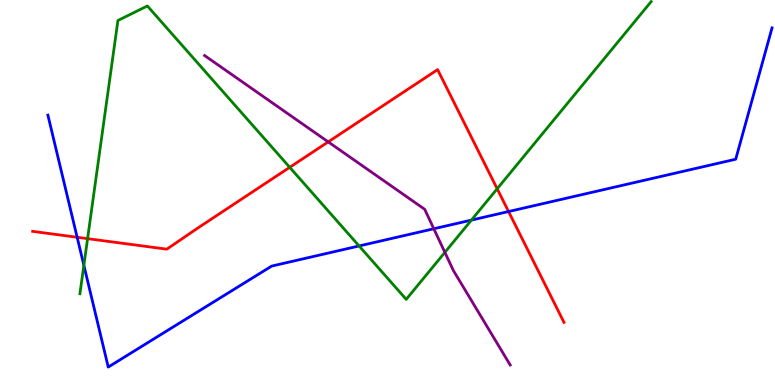[{'lines': ['blue', 'red'], 'intersections': [{'x': 0.996, 'y': 3.84}, {'x': 6.56, 'y': 4.51}]}, {'lines': ['green', 'red'], 'intersections': [{'x': 1.13, 'y': 3.8}, {'x': 3.74, 'y': 5.65}, {'x': 6.42, 'y': 5.1}]}, {'lines': ['purple', 'red'], 'intersections': [{'x': 4.23, 'y': 6.31}]}, {'lines': ['blue', 'green'], 'intersections': [{'x': 1.08, 'y': 3.11}, {'x': 4.63, 'y': 3.61}, {'x': 6.08, 'y': 4.28}]}, {'lines': ['blue', 'purple'], 'intersections': [{'x': 5.6, 'y': 4.06}]}, {'lines': ['green', 'purple'], 'intersections': [{'x': 5.74, 'y': 3.44}]}]